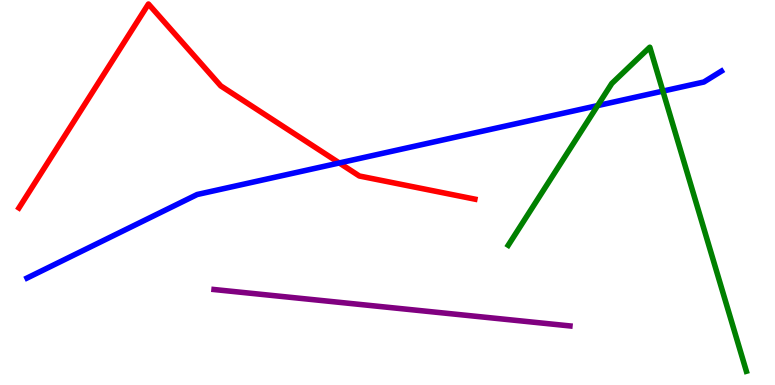[{'lines': ['blue', 'red'], 'intersections': [{'x': 4.38, 'y': 5.77}]}, {'lines': ['green', 'red'], 'intersections': []}, {'lines': ['purple', 'red'], 'intersections': []}, {'lines': ['blue', 'green'], 'intersections': [{'x': 7.71, 'y': 7.26}, {'x': 8.55, 'y': 7.63}]}, {'lines': ['blue', 'purple'], 'intersections': []}, {'lines': ['green', 'purple'], 'intersections': []}]